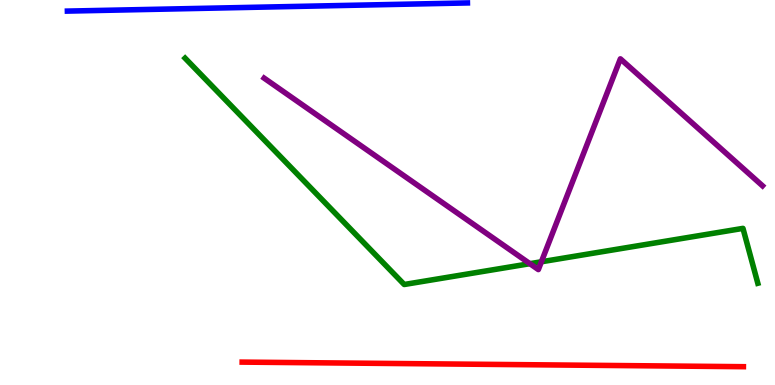[{'lines': ['blue', 'red'], 'intersections': []}, {'lines': ['green', 'red'], 'intersections': []}, {'lines': ['purple', 'red'], 'intersections': []}, {'lines': ['blue', 'green'], 'intersections': []}, {'lines': ['blue', 'purple'], 'intersections': []}, {'lines': ['green', 'purple'], 'intersections': [{'x': 6.84, 'y': 3.15}, {'x': 6.99, 'y': 3.2}]}]